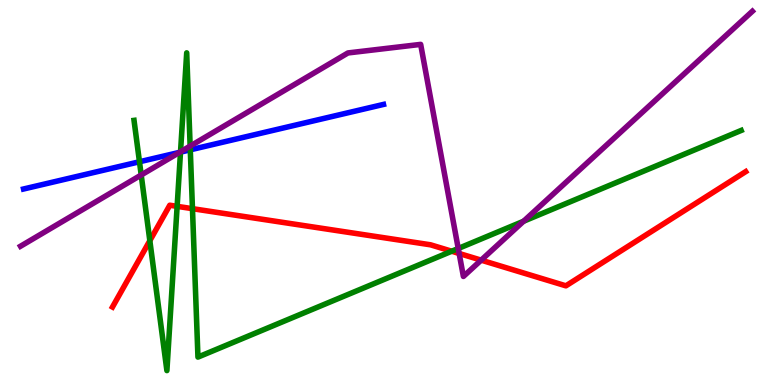[{'lines': ['blue', 'red'], 'intersections': []}, {'lines': ['green', 'red'], 'intersections': [{'x': 1.93, 'y': 3.75}, {'x': 2.29, 'y': 4.64}, {'x': 2.48, 'y': 4.58}, {'x': 5.83, 'y': 3.47}]}, {'lines': ['purple', 'red'], 'intersections': [{'x': 5.92, 'y': 3.42}, {'x': 6.21, 'y': 3.24}]}, {'lines': ['blue', 'green'], 'intersections': [{'x': 1.8, 'y': 5.8}, {'x': 2.33, 'y': 6.05}, {'x': 2.46, 'y': 6.11}]}, {'lines': ['blue', 'purple'], 'intersections': [{'x': 2.32, 'y': 6.04}]}, {'lines': ['green', 'purple'], 'intersections': [{'x': 1.82, 'y': 5.45}, {'x': 2.33, 'y': 6.06}, {'x': 2.45, 'y': 6.21}, {'x': 5.91, 'y': 3.55}, {'x': 6.76, 'y': 4.25}]}]